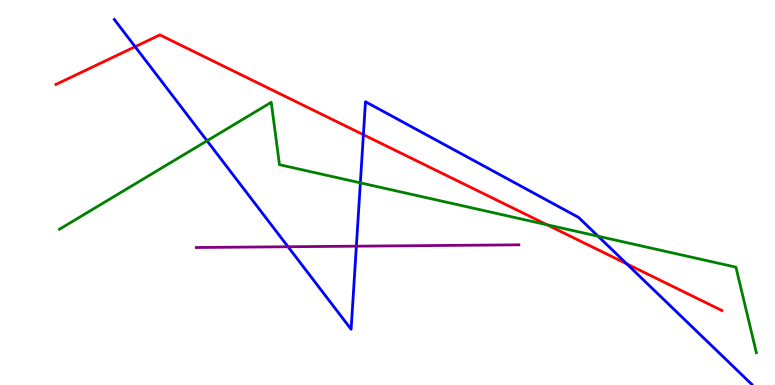[{'lines': ['blue', 'red'], 'intersections': [{'x': 1.74, 'y': 8.79}, {'x': 4.69, 'y': 6.5}, {'x': 8.09, 'y': 3.15}]}, {'lines': ['green', 'red'], 'intersections': [{'x': 7.06, 'y': 4.16}]}, {'lines': ['purple', 'red'], 'intersections': []}, {'lines': ['blue', 'green'], 'intersections': [{'x': 2.67, 'y': 6.34}, {'x': 4.65, 'y': 5.25}, {'x': 7.72, 'y': 3.86}]}, {'lines': ['blue', 'purple'], 'intersections': [{'x': 3.72, 'y': 3.59}, {'x': 4.6, 'y': 3.61}]}, {'lines': ['green', 'purple'], 'intersections': []}]